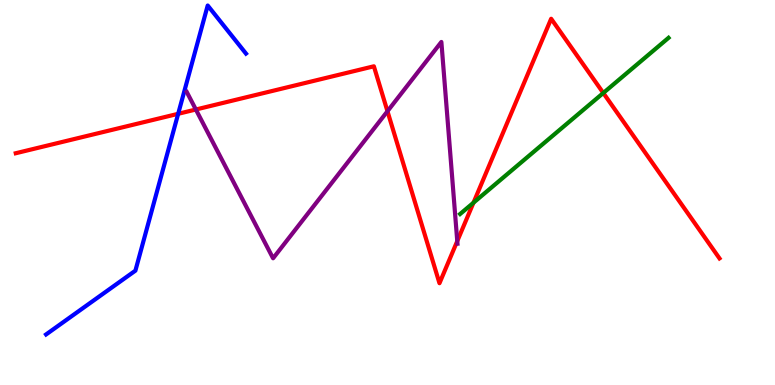[{'lines': ['blue', 'red'], 'intersections': [{'x': 2.3, 'y': 7.04}]}, {'lines': ['green', 'red'], 'intersections': [{'x': 6.11, 'y': 4.74}, {'x': 7.78, 'y': 7.58}]}, {'lines': ['purple', 'red'], 'intersections': [{'x': 2.53, 'y': 7.16}, {'x': 5.0, 'y': 7.11}, {'x': 5.9, 'y': 3.74}]}, {'lines': ['blue', 'green'], 'intersections': []}, {'lines': ['blue', 'purple'], 'intersections': []}, {'lines': ['green', 'purple'], 'intersections': []}]